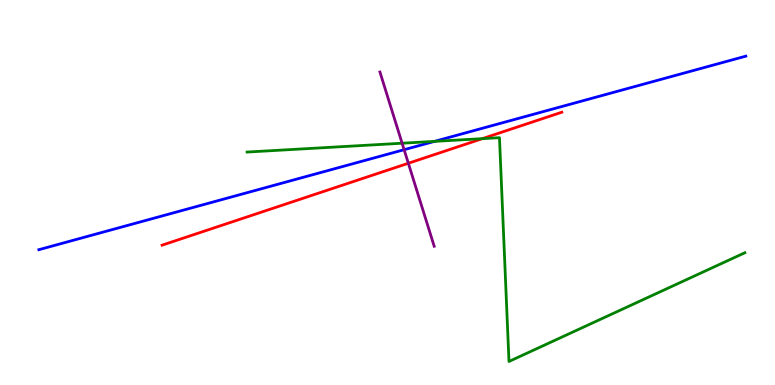[{'lines': ['blue', 'red'], 'intersections': []}, {'lines': ['green', 'red'], 'intersections': [{'x': 6.22, 'y': 6.4}]}, {'lines': ['purple', 'red'], 'intersections': [{'x': 5.27, 'y': 5.76}]}, {'lines': ['blue', 'green'], 'intersections': [{'x': 5.61, 'y': 6.33}]}, {'lines': ['blue', 'purple'], 'intersections': [{'x': 5.21, 'y': 6.11}]}, {'lines': ['green', 'purple'], 'intersections': [{'x': 5.19, 'y': 6.28}]}]